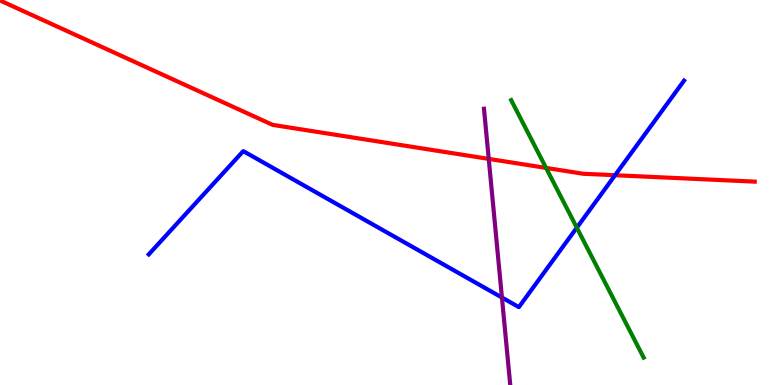[{'lines': ['blue', 'red'], 'intersections': [{'x': 7.94, 'y': 5.45}]}, {'lines': ['green', 'red'], 'intersections': [{'x': 7.05, 'y': 5.64}]}, {'lines': ['purple', 'red'], 'intersections': [{'x': 6.31, 'y': 5.87}]}, {'lines': ['blue', 'green'], 'intersections': [{'x': 7.44, 'y': 4.09}]}, {'lines': ['blue', 'purple'], 'intersections': [{'x': 6.48, 'y': 2.27}]}, {'lines': ['green', 'purple'], 'intersections': []}]